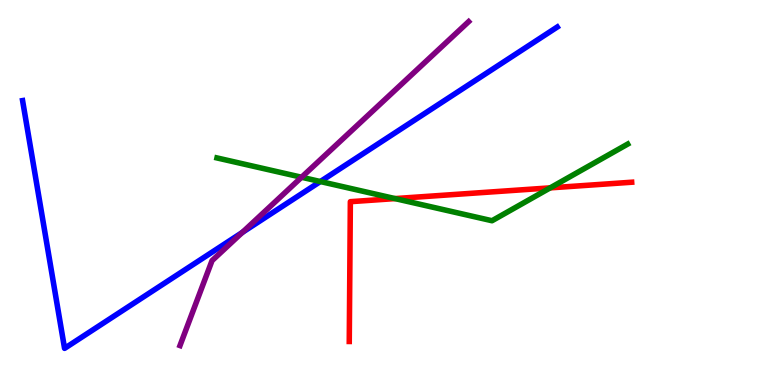[{'lines': ['blue', 'red'], 'intersections': []}, {'lines': ['green', 'red'], 'intersections': [{'x': 5.1, 'y': 4.84}, {'x': 7.1, 'y': 5.12}]}, {'lines': ['purple', 'red'], 'intersections': []}, {'lines': ['blue', 'green'], 'intersections': [{'x': 4.13, 'y': 5.28}]}, {'lines': ['blue', 'purple'], 'intersections': [{'x': 3.13, 'y': 3.96}]}, {'lines': ['green', 'purple'], 'intersections': [{'x': 3.89, 'y': 5.4}]}]